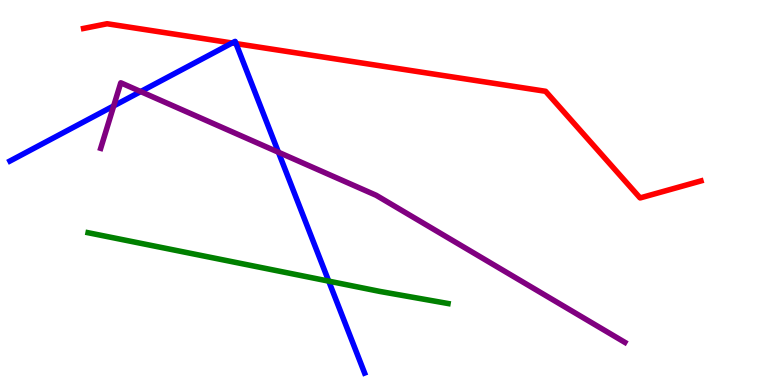[{'lines': ['blue', 'red'], 'intersections': [{'x': 2.99, 'y': 8.88}, {'x': 3.05, 'y': 8.87}]}, {'lines': ['green', 'red'], 'intersections': []}, {'lines': ['purple', 'red'], 'intersections': []}, {'lines': ['blue', 'green'], 'intersections': [{'x': 4.24, 'y': 2.7}]}, {'lines': ['blue', 'purple'], 'intersections': [{'x': 1.47, 'y': 7.25}, {'x': 1.82, 'y': 7.62}, {'x': 3.59, 'y': 6.05}]}, {'lines': ['green', 'purple'], 'intersections': []}]